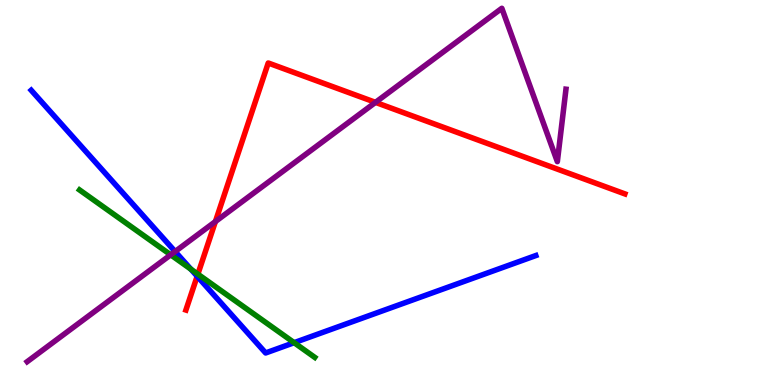[{'lines': ['blue', 'red'], 'intersections': [{'x': 2.54, 'y': 2.83}]}, {'lines': ['green', 'red'], 'intersections': [{'x': 2.55, 'y': 2.88}]}, {'lines': ['purple', 'red'], 'intersections': [{'x': 2.78, 'y': 4.25}, {'x': 4.85, 'y': 7.34}]}, {'lines': ['blue', 'green'], 'intersections': [{'x': 2.46, 'y': 3.01}, {'x': 3.8, 'y': 1.1}]}, {'lines': ['blue', 'purple'], 'intersections': [{'x': 2.26, 'y': 3.47}]}, {'lines': ['green', 'purple'], 'intersections': [{'x': 2.2, 'y': 3.38}]}]